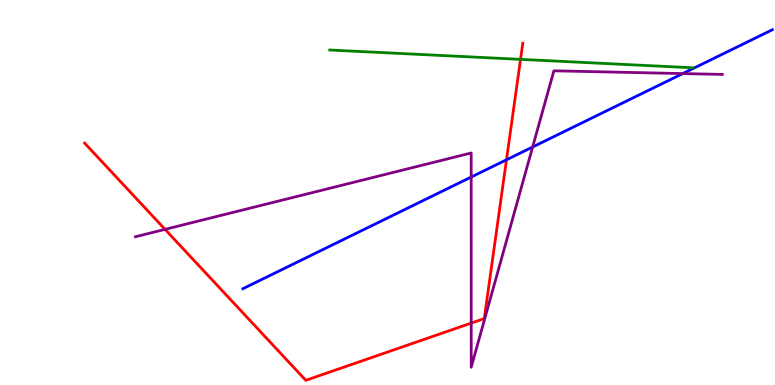[{'lines': ['blue', 'red'], 'intersections': [{'x': 6.54, 'y': 5.85}]}, {'lines': ['green', 'red'], 'intersections': [{'x': 6.72, 'y': 8.46}]}, {'lines': ['purple', 'red'], 'intersections': [{'x': 2.13, 'y': 4.04}, {'x': 6.08, 'y': 1.61}]}, {'lines': ['blue', 'green'], 'intersections': []}, {'lines': ['blue', 'purple'], 'intersections': [{'x': 6.08, 'y': 5.4}, {'x': 6.87, 'y': 6.18}, {'x': 8.81, 'y': 8.09}]}, {'lines': ['green', 'purple'], 'intersections': []}]